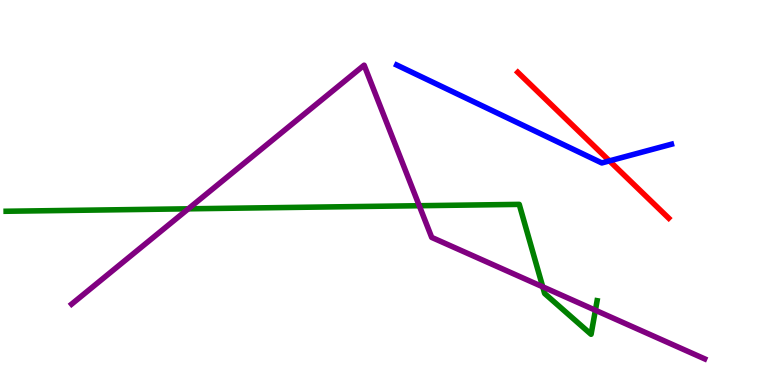[{'lines': ['blue', 'red'], 'intersections': [{'x': 7.86, 'y': 5.82}]}, {'lines': ['green', 'red'], 'intersections': []}, {'lines': ['purple', 'red'], 'intersections': []}, {'lines': ['blue', 'green'], 'intersections': []}, {'lines': ['blue', 'purple'], 'intersections': []}, {'lines': ['green', 'purple'], 'intersections': [{'x': 2.43, 'y': 4.58}, {'x': 5.41, 'y': 4.66}, {'x': 7.0, 'y': 2.55}, {'x': 7.68, 'y': 1.94}]}]